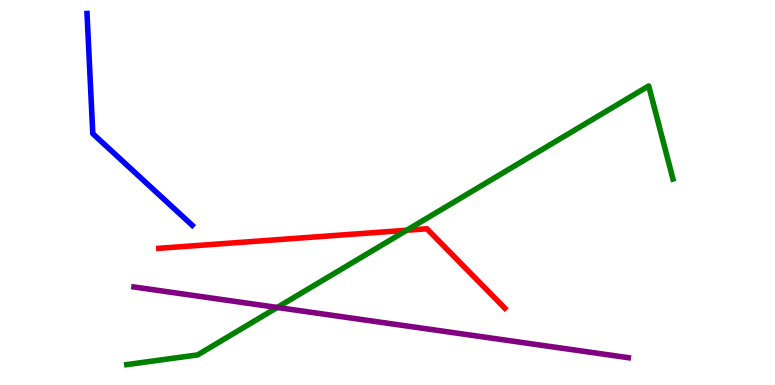[{'lines': ['blue', 'red'], 'intersections': []}, {'lines': ['green', 'red'], 'intersections': [{'x': 5.25, 'y': 4.02}]}, {'lines': ['purple', 'red'], 'intersections': []}, {'lines': ['blue', 'green'], 'intersections': []}, {'lines': ['blue', 'purple'], 'intersections': []}, {'lines': ['green', 'purple'], 'intersections': [{'x': 3.58, 'y': 2.01}]}]